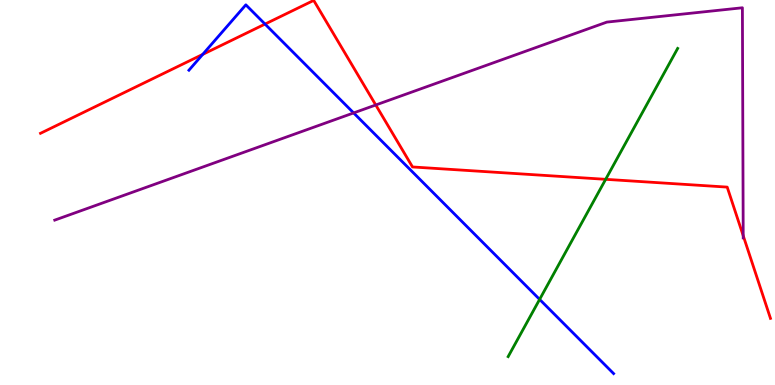[{'lines': ['blue', 'red'], 'intersections': [{'x': 2.62, 'y': 8.59}, {'x': 3.42, 'y': 9.37}]}, {'lines': ['green', 'red'], 'intersections': [{'x': 7.82, 'y': 5.34}]}, {'lines': ['purple', 'red'], 'intersections': [{'x': 4.85, 'y': 7.27}, {'x': 9.59, 'y': 3.88}]}, {'lines': ['blue', 'green'], 'intersections': [{'x': 6.96, 'y': 2.22}]}, {'lines': ['blue', 'purple'], 'intersections': [{'x': 4.56, 'y': 7.07}]}, {'lines': ['green', 'purple'], 'intersections': []}]